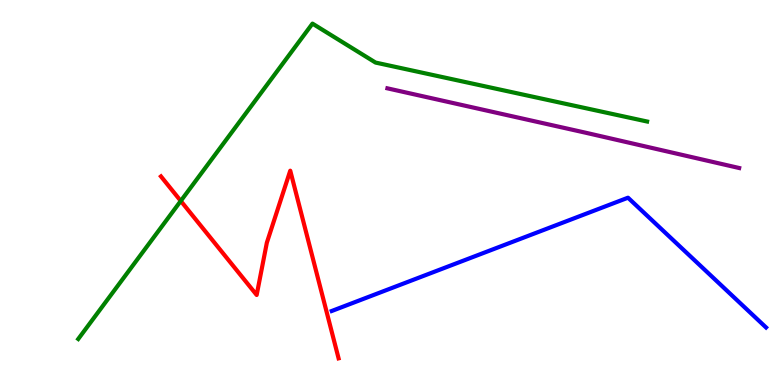[{'lines': ['blue', 'red'], 'intersections': []}, {'lines': ['green', 'red'], 'intersections': [{'x': 2.33, 'y': 4.78}]}, {'lines': ['purple', 'red'], 'intersections': []}, {'lines': ['blue', 'green'], 'intersections': []}, {'lines': ['blue', 'purple'], 'intersections': []}, {'lines': ['green', 'purple'], 'intersections': []}]